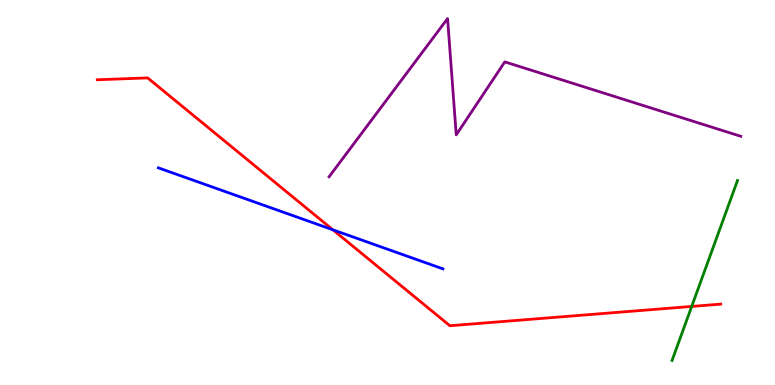[{'lines': ['blue', 'red'], 'intersections': [{'x': 4.3, 'y': 4.03}]}, {'lines': ['green', 'red'], 'intersections': [{'x': 8.93, 'y': 2.04}]}, {'lines': ['purple', 'red'], 'intersections': []}, {'lines': ['blue', 'green'], 'intersections': []}, {'lines': ['blue', 'purple'], 'intersections': []}, {'lines': ['green', 'purple'], 'intersections': []}]